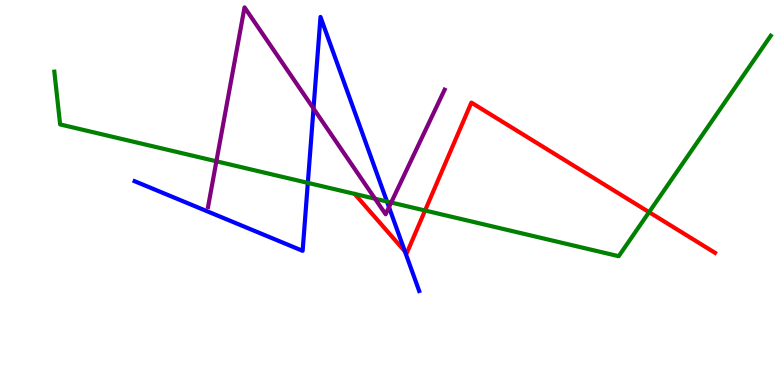[{'lines': ['blue', 'red'], 'intersections': [{'x': 5.23, 'y': 3.47}]}, {'lines': ['green', 'red'], 'intersections': [{'x': 5.48, 'y': 4.53}, {'x': 8.38, 'y': 4.49}]}, {'lines': ['purple', 'red'], 'intersections': []}, {'lines': ['blue', 'green'], 'intersections': [{'x': 3.97, 'y': 5.25}, {'x': 4.99, 'y': 4.77}]}, {'lines': ['blue', 'purple'], 'intersections': [{'x': 4.05, 'y': 7.18}, {'x': 5.02, 'y': 4.62}]}, {'lines': ['green', 'purple'], 'intersections': [{'x': 2.79, 'y': 5.81}, {'x': 4.84, 'y': 4.84}, {'x': 5.05, 'y': 4.74}]}]